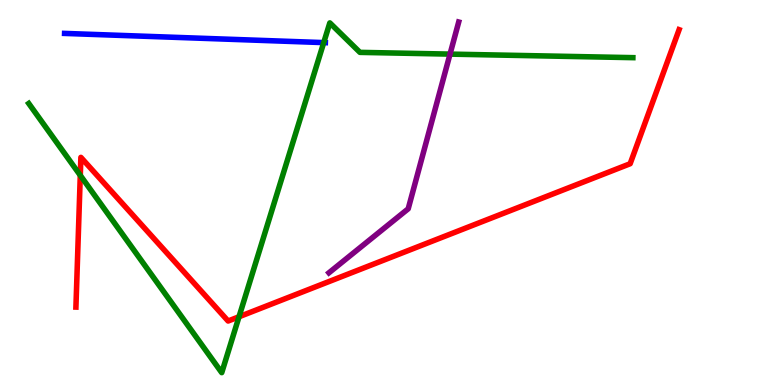[{'lines': ['blue', 'red'], 'intersections': []}, {'lines': ['green', 'red'], 'intersections': [{'x': 1.04, 'y': 5.45}, {'x': 3.08, 'y': 1.77}]}, {'lines': ['purple', 'red'], 'intersections': []}, {'lines': ['blue', 'green'], 'intersections': [{'x': 4.18, 'y': 8.89}]}, {'lines': ['blue', 'purple'], 'intersections': []}, {'lines': ['green', 'purple'], 'intersections': [{'x': 5.81, 'y': 8.59}]}]